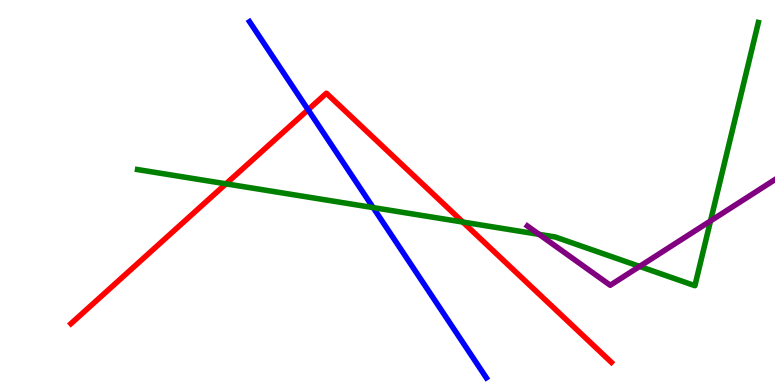[{'lines': ['blue', 'red'], 'intersections': [{'x': 3.98, 'y': 7.15}]}, {'lines': ['green', 'red'], 'intersections': [{'x': 2.92, 'y': 5.23}, {'x': 5.97, 'y': 4.23}]}, {'lines': ['purple', 'red'], 'intersections': []}, {'lines': ['blue', 'green'], 'intersections': [{'x': 4.81, 'y': 4.61}]}, {'lines': ['blue', 'purple'], 'intersections': []}, {'lines': ['green', 'purple'], 'intersections': [{'x': 6.96, 'y': 3.91}, {'x': 8.25, 'y': 3.08}, {'x': 9.17, 'y': 4.26}]}]